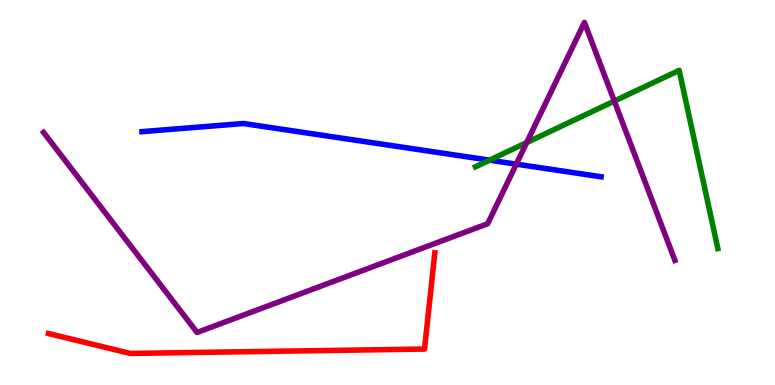[{'lines': ['blue', 'red'], 'intersections': []}, {'lines': ['green', 'red'], 'intersections': []}, {'lines': ['purple', 'red'], 'intersections': []}, {'lines': ['blue', 'green'], 'intersections': [{'x': 6.32, 'y': 5.84}]}, {'lines': ['blue', 'purple'], 'intersections': [{'x': 6.66, 'y': 5.74}]}, {'lines': ['green', 'purple'], 'intersections': [{'x': 6.8, 'y': 6.3}, {'x': 7.93, 'y': 7.37}]}]